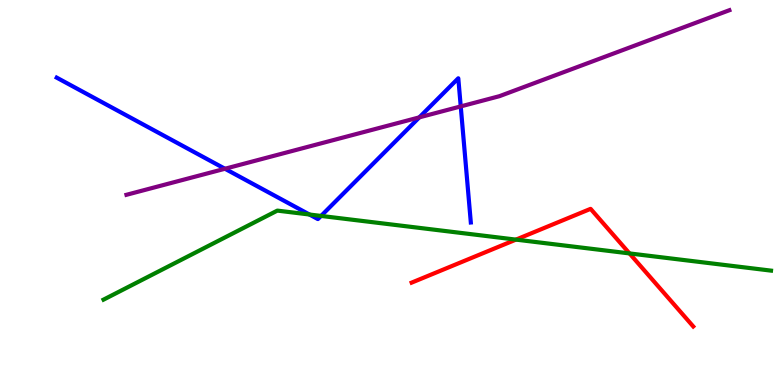[{'lines': ['blue', 'red'], 'intersections': []}, {'lines': ['green', 'red'], 'intersections': [{'x': 6.66, 'y': 3.78}, {'x': 8.12, 'y': 3.42}]}, {'lines': ['purple', 'red'], 'intersections': []}, {'lines': ['blue', 'green'], 'intersections': [{'x': 3.99, 'y': 4.43}, {'x': 4.14, 'y': 4.39}]}, {'lines': ['blue', 'purple'], 'intersections': [{'x': 2.9, 'y': 5.62}, {'x': 5.41, 'y': 6.95}, {'x': 5.95, 'y': 7.24}]}, {'lines': ['green', 'purple'], 'intersections': []}]